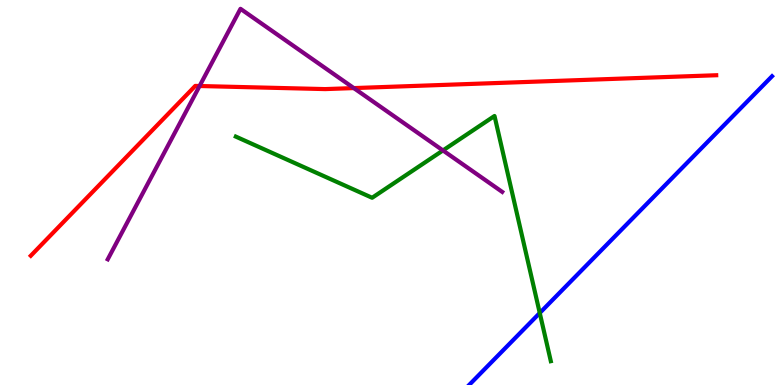[{'lines': ['blue', 'red'], 'intersections': []}, {'lines': ['green', 'red'], 'intersections': []}, {'lines': ['purple', 'red'], 'intersections': [{'x': 2.58, 'y': 7.77}, {'x': 4.57, 'y': 7.71}]}, {'lines': ['blue', 'green'], 'intersections': [{'x': 6.96, 'y': 1.87}]}, {'lines': ['blue', 'purple'], 'intersections': []}, {'lines': ['green', 'purple'], 'intersections': [{'x': 5.72, 'y': 6.09}]}]